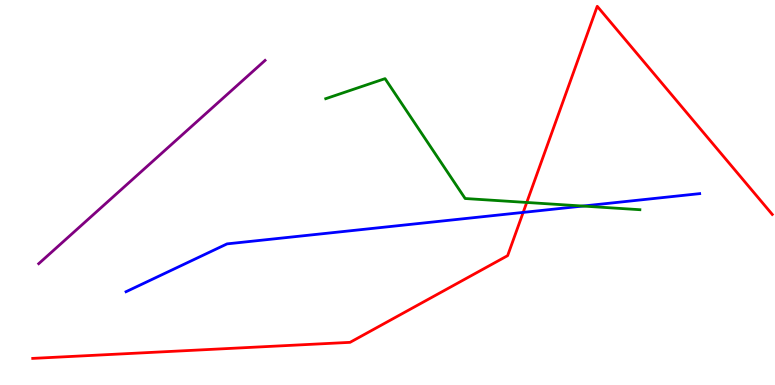[{'lines': ['blue', 'red'], 'intersections': [{'x': 6.75, 'y': 4.48}]}, {'lines': ['green', 'red'], 'intersections': [{'x': 6.8, 'y': 4.74}]}, {'lines': ['purple', 'red'], 'intersections': []}, {'lines': ['blue', 'green'], 'intersections': [{'x': 7.52, 'y': 4.65}]}, {'lines': ['blue', 'purple'], 'intersections': []}, {'lines': ['green', 'purple'], 'intersections': []}]